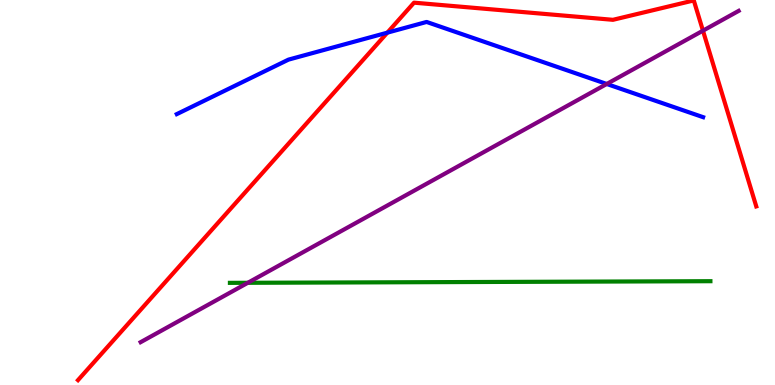[{'lines': ['blue', 'red'], 'intersections': [{'x': 5.0, 'y': 9.15}]}, {'lines': ['green', 'red'], 'intersections': []}, {'lines': ['purple', 'red'], 'intersections': [{'x': 9.07, 'y': 9.2}]}, {'lines': ['blue', 'green'], 'intersections': []}, {'lines': ['blue', 'purple'], 'intersections': [{'x': 7.83, 'y': 7.82}]}, {'lines': ['green', 'purple'], 'intersections': [{'x': 3.2, 'y': 2.65}]}]